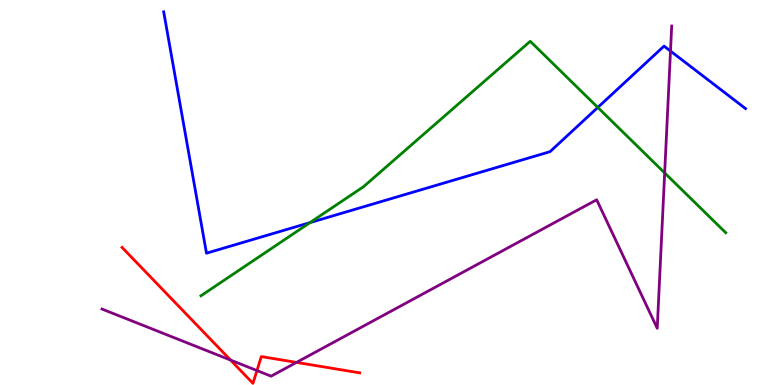[{'lines': ['blue', 'red'], 'intersections': []}, {'lines': ['green', 'red'], 'intersections': []}, {'lines': ['purple', 'red'], 'intersections': [{'x': 2.97, 'y': 0.647}, {'x': 3.32, 'y': 0.375}, {'x': 3.83, 'y': 0.587}]}, {'lines': ['blue', 'green'], 'intersections': [{'x': 4.0, 'y': 4.22}, {'x': 7.71, 'y': 7.21}]}, {'lines': ['blue', 'purple'], 'intersections': [{'x': 8.65, 'y': 8.67}]}, {'lines': ['green', 'purple'], 'intersections': [{'x': 8.58, 'y': 5.51}]}]